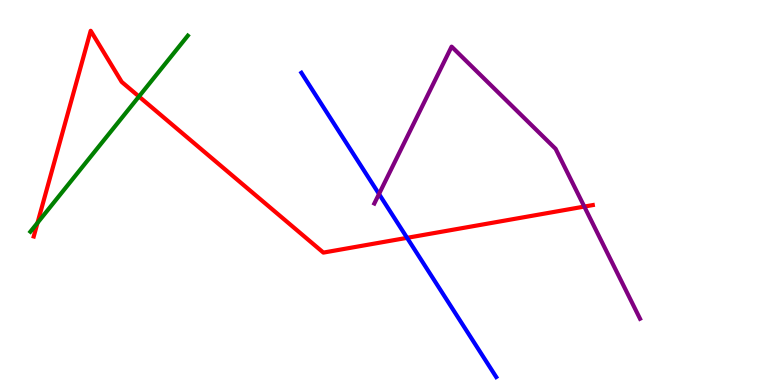[{'lines': ['blue', 'red'], 'intersections': [{'x': 5.25, 'y': 3.82}]}, {'lines': ['green', 'red'], 'intersections': [{'x': 0.484, 'y': 4.21}, {'x': 1.79, 'y': 7.49}]}, {'lines': ['purple', 'red'], 'intersections': [{'x': 7.54, 'y': 4.63}]}, {'lines': ['blue', 'green'], 'intersections': []}, {'lines': ['blue', 'purple'], 'intersections': [{'x': 4.89, 'y': 4.96}]}, {'lines': ['green', 'purple'], 'intersections': []}]